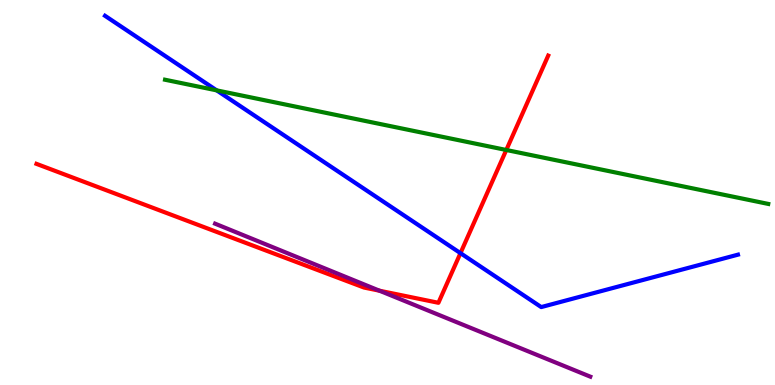[{'lines': ['blue', 'red'], 'intersections': [{'x': 5.94, 'y': 3.42}]}, {'lines': ['green', 'red'], 'intersections': [{'x': 6.53, 'y': 6.1}]}, {'lines': ['purple', 'red'], 'intersections': [{'x': 4.9, 'y': 2.45}]}, {'lines': ['blue', 'green'], 'intersections': [{'x': 2.8, 'y': 7.65}]}, {'lines': ['blue', 'purple'], 'intersections': []}, {'lines': ['green', 'purple'], 'intersections': []}]